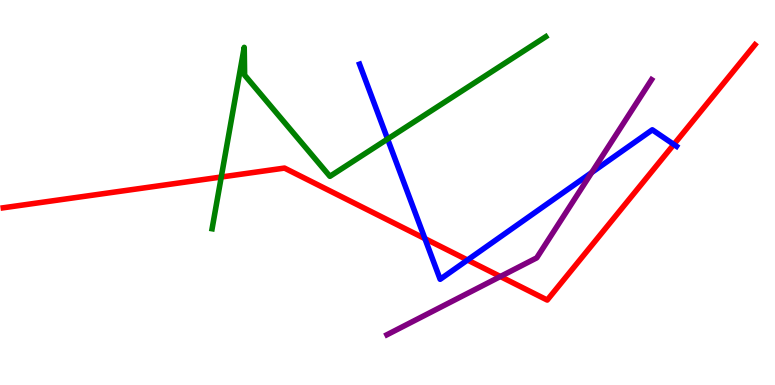[{'lines': ['blue', 'red'], 'intersections': [{'x': 5.48, 'y': 3.8}, {'x': 6.03, 'y': 3.25}, {'x': 8.69, 'y': 6.25}]}, {'lines': ['green', 'red'], 'intersections': [{'x': 2.85, 'y': 5.4}]}, {'lines': ['purple', 'red'], 'intersections': [{'x': 6.46, 'y': 2.82}]}, {'lines': ['blue', 'green'], 'intersections': [{'x': 5.0, 'y': 6.39}]}, {'lines': ['blue', 'purple'], 'intersections': [{'x': 7.64, 'y': 5.52}]}, {'lines': ['green', 'purple'], 'intersections': []}]